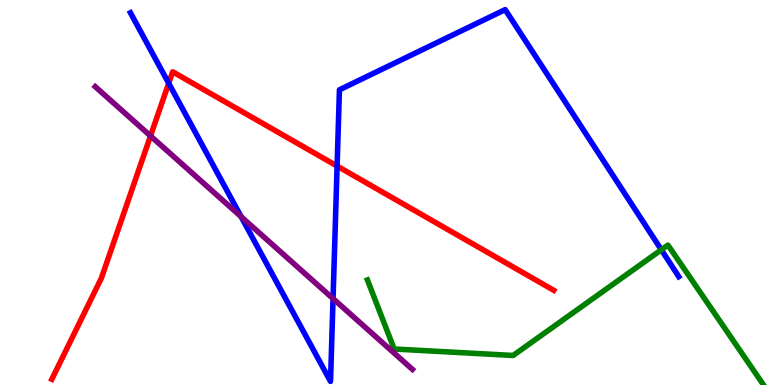[{'lines': ['blue', 'red'], 'intersections': [{'x': 2.18, 'y': 7.84}, {'x': 4.35, 'y': 5.69}]}, {'lines': ['green', 'red'], 'intersections': []}, {'lines': ['purple', 'red'], 'intersections': [{'x': 1.94, 'y': 6.47}]}, {'lines': ['blue', 'green'], 'intersections': [{'x': 8.53, 'y': 3.51}]}, {'lines': ['blue', 'purple'], 'intersections': [{'x': 3.11, 'y': 4.37}, {'x': 4.3, 'y': 2.24}]}, {'lines': ['green', 'purple'], 'intersections': []}]